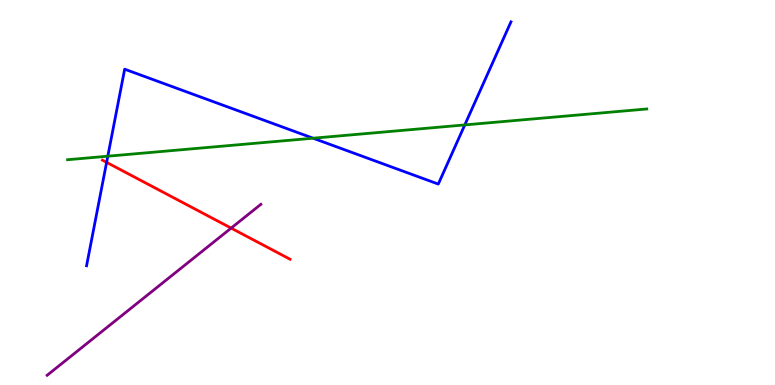[{'lines': ['blue', 'red'], 'intersections': [{'x': 1.38, 'y': 5.78}]}, {'lines': ['green', 'red'], 'intersections': []}, {'lines': ['purple', 'red'], 'intersections': [{'x': 2.98, 'y': 4.08}]}, {'lines': ['blue', 'green'], 'intersections': [{'x': 1.39, 'y': 5.94}, {'x': 4.04, 'y': 6.41}, {'x': 6.0, 'y': 6.76}]}, {'lines': ['blue', 'purple'], 'intersections': []}, {'lines': ['green', 'purple'], 'intersections': []}]